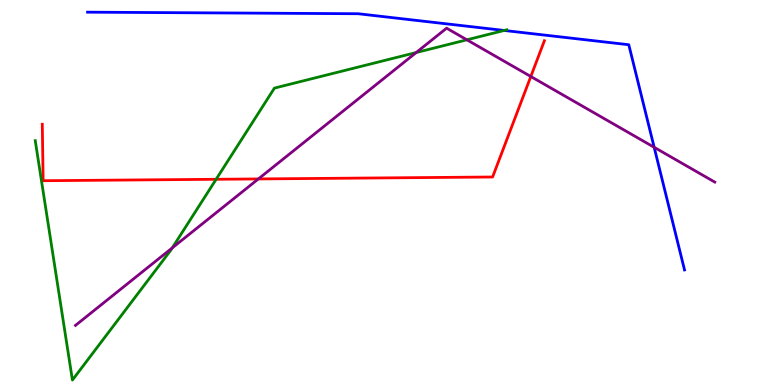[{'lines': ['blue', 'red'], 'intersections': []}, {'lines': ['green', 'red'], 'intersections': [{'x': 2.79, 'y': 5.34}]}, {'lines': ['purple', 'red'], 'intersections': [{'x': 3.33, 'y': 5.35}, {'x': 6.85, 'y': 8.01}]}, {'lines': ['blue', 'green'], 'intersections': [{'x': 6.51, 'y': 9.21}]}, {'lines': ['blue', 'purple'], 'intersections': [{'x': 8.44, 'y': 6.17}]}, {'lines': ['green', 'purple'], 'intersections': [{'x': 2.22, 'y': 3.56}, {'x': 5.37, 'y': 8.64}, {'x': 6.02, 'y': 8.97}]}]